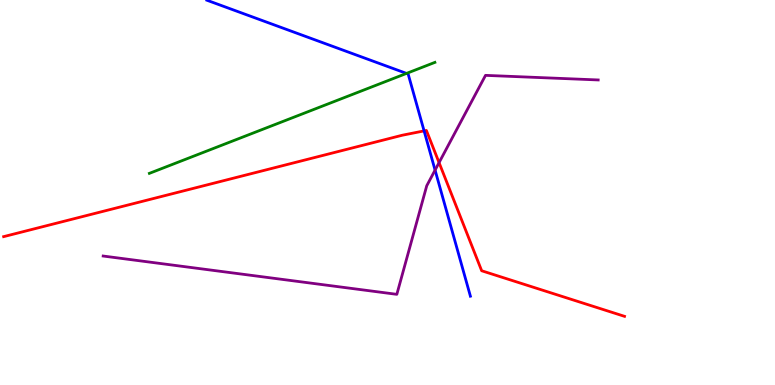[{'lines': ['blue', 'red'], 'intersections': [{'x': 5.47, 'y': 6.6}]}, {'lines': ['green', 'red'], 'intersections': []}, {'lines': ['purple', 'red'], 'intersections': [{'x': 5.67, 'y': 5.78}]}, {'lines': ['blue', 'green'], 'intersections': [{'x': 5.25, 'y': 8.09}]}, {'lines': ['blue', 'purple'], 'intersections': [{'x': 5.61, 'y': 5.58}]}, {'lines': ['green', 'purple'], 'intersections': []}]